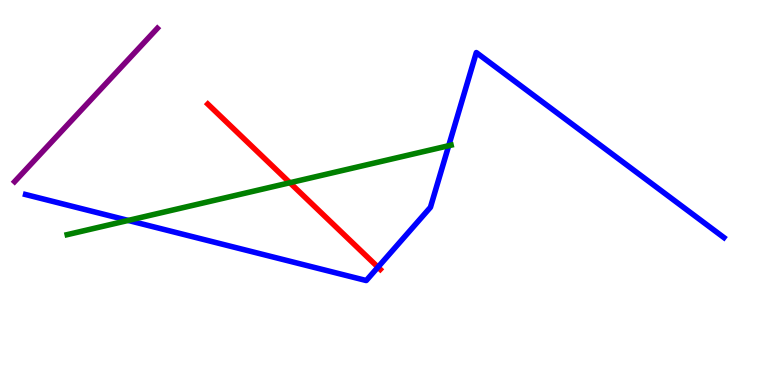[{'lines': ['blue', 'red'], 'intersections': [{'x': 4.88, 'y': 3.06}]}, {'lines': ['green', 'red'], 'intersections': [{'x': 3.74, 'y': 5.25}]}, {'lines': ['purple', 'red'], 'intersections': []}, {'lines': ['blue', 'green'], 'intersections': [{'x': 1.65, 'y': 4.27}, {'x': 5.79, 'y': 6.22}]}, {'lines': ['blue', 'purple'], 'intersections': []}, {'lines': ['green', 'purple'], 'intersections': []}]